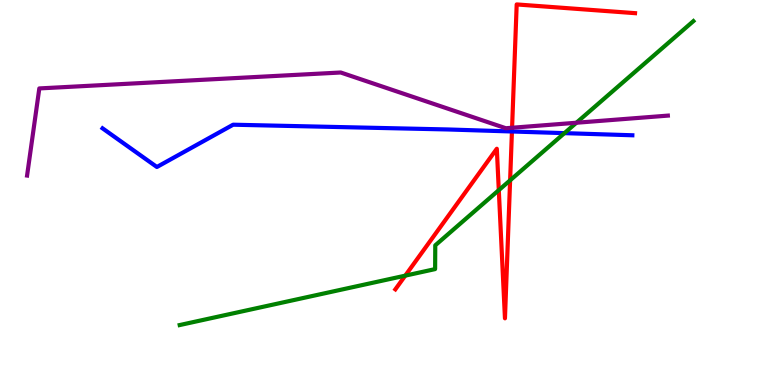[{'lines': ['blue', 'red'], 'intersections': [{'x': 6.61, 'y': 6.58}]}, {'lines': ['green', 'red'], 'intersections': [{'x': 5.23, 'y': 2.84}, {'x': 6.44, 'y': 5.06}, {'x': 6.58, 'y': 5.32}]}, {'lines': ['purple', 'red'], 'intersections': [{'x': 6.61, 'y': 6.68}]}, {'lines': ['blue', 'green'], 'intersections': [{'x': 7.28, 'y': 6.54}]}, {'lines': ['blue', 'purple'], 'intersections': []}, {'lines': ['green', 'purple'], 'intersections': [{'x': 7.44, 'y': 6.81}]}]